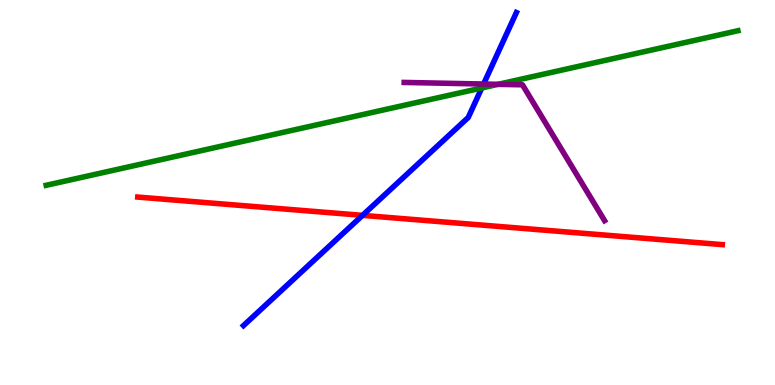[{'lines': ['blue', 'red'], 'intersections': [{'x': 4.68, 'y': 4.41}]}, {'lines': ['green', 'red'], 'intersections': []}, {'lines': ['purple', 'red'], 'intersections': []}, {'lines': ['blue', 'green'], 'intersections': [{'x': 6.22, 'y': 7.72}]}, {'lines': ['blue', 'purple'], 'intersections': [{'x': 6.24, 'y': 7.82}]}, {'lines': ['green', 'purple'], 'intersections': [{'x': 6.43, 'y': 7.81}]}]